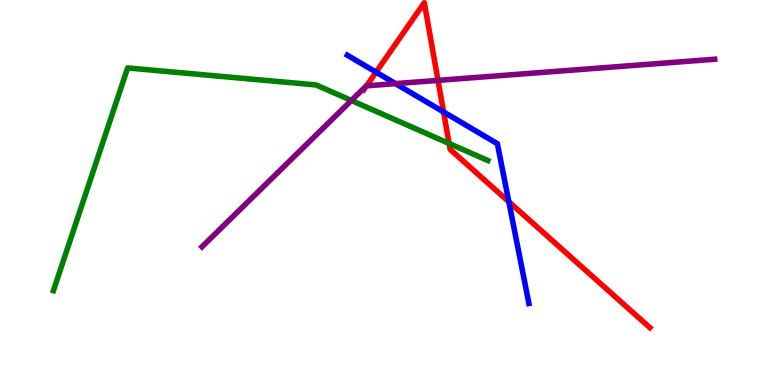[{'lines': ['blue', 'red'], 'intersections': [{'x': 4.85, 'y': 8.13}, {'x': 5.72, 'y': 7.09}, {'x': 6.57, 'y': 4.76}]}, {'lines': ['green', 'red'], 'intersections': [{'x': 5.8, 'y': 6.27}]}, {'lines': ['purple', 'red'], 'intersections': [{'x': 4.73, 'y': 7.77}, {'x': 5.65, 'y': 7.91}]}, {'lines': ['blue', 'green'], 'intersections': []}, {'lines': ['blue', 'purple'], 'intersections': [{'x': 5.1, 'y': 7.83}]}, {'lines': ['green', 'purple'], 'intersections': [{'x': 4.53, 'y': 7.39}]}]